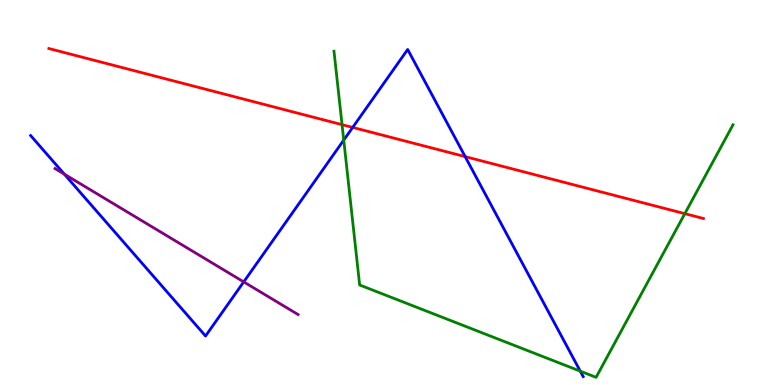[{'lines': ['blue', 'red'], 'intersections': [{'x': 4.55, 'y': 6.69}, {'x': 6.0, 'y': 5.93}]}, {'lines': ['green', 'red'], 'intersections': [{'x': 4.41, 'y': 6.76}, {'x': 8.84, 'y': 4.45}]}, {'lines': ['purple', 'red'], 'intersections': []}, {'lines': ['blue', 'green'], 'intersections': [{'x': 4.44, 'y': 6.36}, {'x': 7.49, 'y': 0.359}]}, {'lines': ['blue', 'purple'], 'intersections': [{'x': 0.83, 'y': 5.48}, {'x': 3.14, 'y': 2.68}]}, {'lines': ['green', 'purple'], 'intersections': []}]